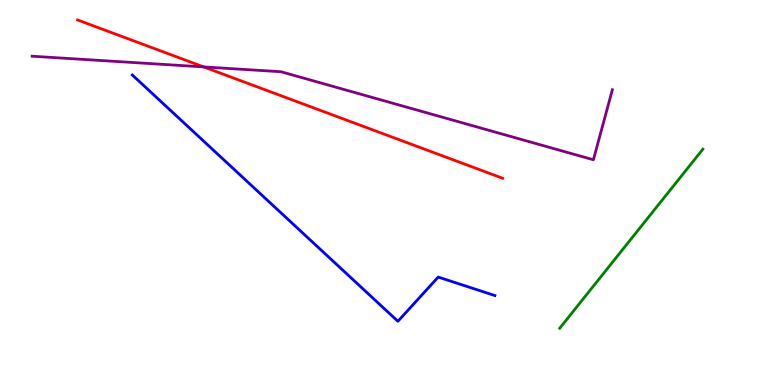[{'lines': ['blue', 'red'], 'intersections': []}, {'lines': ['green', 'red'], 'intersections': []}, {'lines': ['purple', 'red'], 'intersections': [{'x': 2.63, 'y': 8.26}]}, {'lines': ['blue', 'green'], 'intersections': []}, {'lines': ['blue', 'purple'], 'intersections': []}, {'lines': ['green', 'purple'], 'intersections': []}]